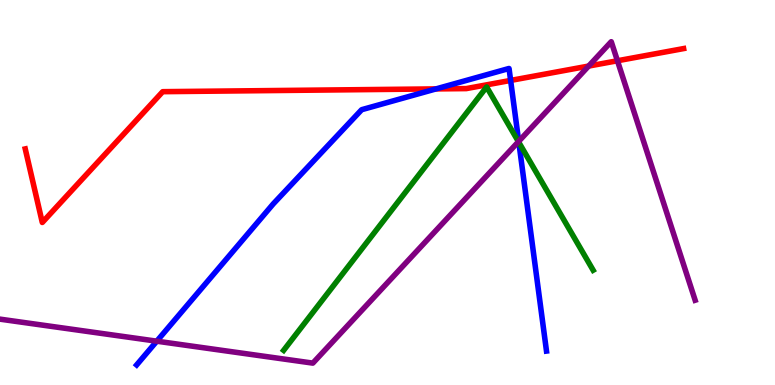[{'lines': ['blue', 'red'], 'intersections': [{'x': 5.63, 'y': 7.69}, {'x': 6.59, 'y': 7.91}]}, {'lines': ['green', 'red'], 'intersections': []}, {'lines': ['purple', 'red'], 'intersections': [{'x': 7.6, 'y': 8.28}, {'x': 7.97, 'y': 8.42}]}, {'lines': ['blue', 'green'], 'intersections': [{'x': 6.69, 'y': 6.3}]}, {'lines': ['blue', 'purple'], 'intersections': [{'x': 2.02, 'y': 1.14}, {'x': 6.69, 'y': 6.33}]}, {'lines': ['green', 'purple'], 'intersections': [{'x': 6.69, 'y': 6.32}]}]